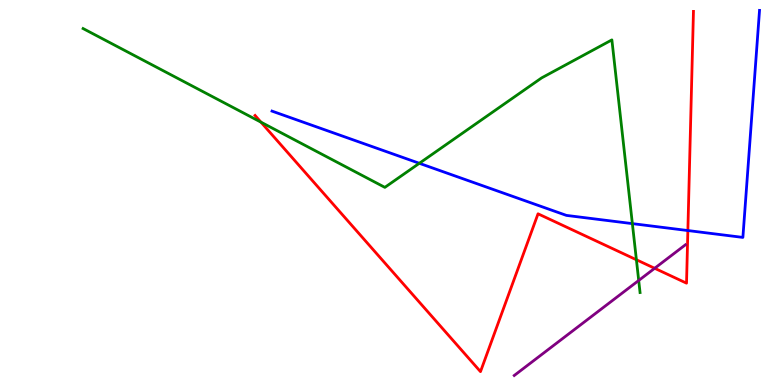[{'lines': ['blue', 'red'], 'intersections': [{'x': 8.88, 'y': 4.01}]}, {'lines': ['green', 'red'], 'intersections': [{'x': 3.37, 'y': 6.83}, {'x': 8.21, 'y': 3.25}]}, {'lines': ['purple', 'red'], 'intersections': [{'x': 8.45, 'y': 3.03}]}, {'lines': ['blue', 'green'], 'intersections': [{'x': 5.41, 'y': 5.76}, {'x': 8.16, 'y': 4.19}]}, {'lines': ['blue', 'purple'], 'intersections': []}, {'lines': ['green', 'purple'], 'intersections': [{'x': 8.24, 'y': 2.72}]}]